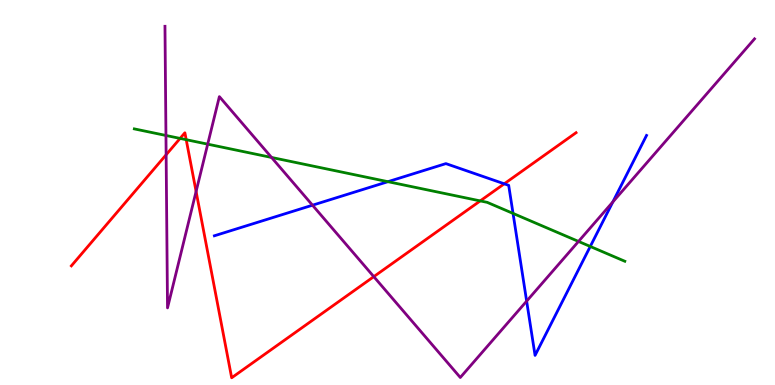[{'lines': ['blue', 'red'], 'intersections': [{'x': 6.51, 'y': 5.23}]}, {'lines': ['green', 'red'], 'intersections': [{'x': 2.32, 'y': 6.4}, {'x': 2.4, 'y': 6.37}, {'x': 6.2, 'y': 4.78}]}, {'lines': ['purple', 'red'], 'intersections': [{'x': 2.14, 'y': 5.98}, {'x': 2.53, 'y': 5.03}, {'x': 4.82, 'y': 2.81}]}, {'lines': ['blue', 'green'], 'intersections': [{'x': 5.01, 'y': 5.28}, {'x': 6.62, 'y': 4.46}, {'x': 7.62, 'y': 3.6}]}, {'lines': ['blue', 'purple'], 'intersections': [{'x': 4.03, 'y': 4.67}, {'x': 6.8, 'y': 2.18}, {'x': 7.91, 'y': 4.76}]}, {'lines': ['green', 'purple'], 'intersections': [{'x': 2.14, 'y': 6.48}, {'x': 2.68, 'y': 6.26}, {'x': 3.5, 'y': 5.91}, {'x': 7.46, 'y': 3.73}]}]